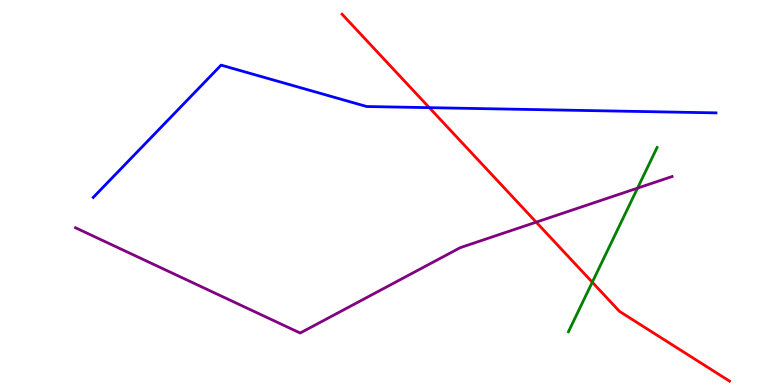[{'lines': ['blue', 'red'], 'intersections': [{'x': 5.54, 'y': 7.2}]}, {'lines': ['green', 'red'], 'intersections': [{'x': 7.64, 'y': 2.67}]}, {'lines': ['purple', 'red'], 'intersections': [{'x': 6.92, 'y': 4.23}]}, {'lines': ['blue', 'green'], 'intersections': []}, {'lines': ['blue', 'purple'], 'intersections': []}, {'lines': ['green', 'purple'], 'intersections': [{'x': 8.23, 'y': 5.11}]}]